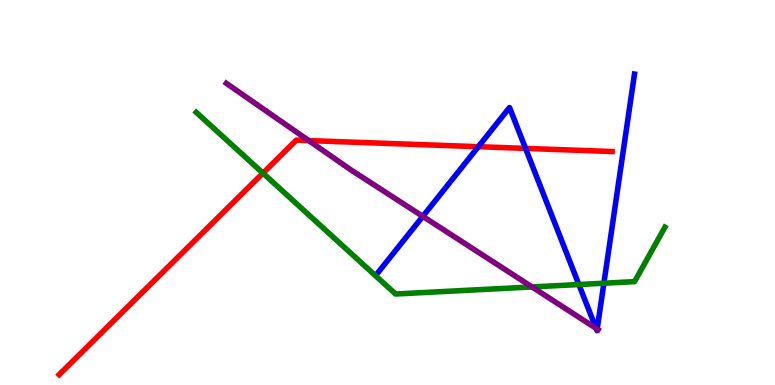[{'lines': ['blue', 'red'], 'intersections': [{'x': 6.17, 'y': 6.19}, {'x': 6.78, 'y': 6.15}]}, {'lines': ['green', 'red'], 'intersections': [{'x': 3.39, 'y': 5.5}]}, {'lines': ['purple', 'red'], 'intersections': [{'x': 3.98, 'y': 6.35}]}, {'lines': ['blue', 'green'], 'intersections': [{'x': 7.47, 'y': 2.61}, {'x': 7.79, 'y': 2.64}]}, {'lines': ['blue', 'purple'], 'intersections': [{'x': 5.46, 'y': 4.38}, {'x': 7.69, 'y': 1.47}, {'x': 7.71, 'y': 1.45}]}, {'lines': ['green', 'purple'], 'intersections': [{'x': 6.86, 'y': 2.55}]}]